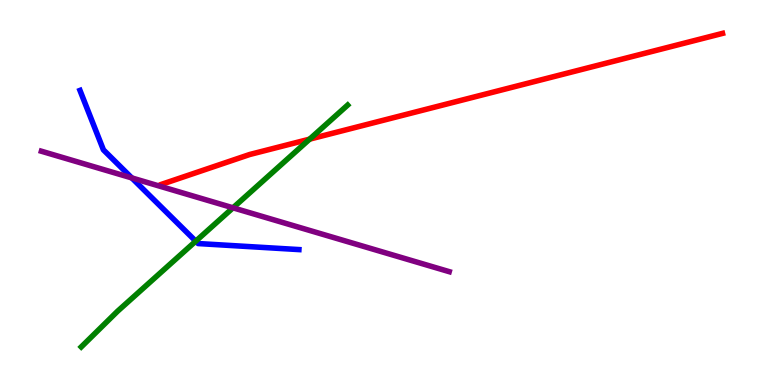[{'lines': ['blue', 'red'], 'intersections': []}, {'lines': ['green', 'red'], 'intersections': [{'x': 4.0, 'y': 6.39}]}, {'lines': ['purple', 'red'], 'intersections': []}, {'lines': ['blue', 'green'], 'intersections': [{'x': 2.53, 'y': 3.74}]}, {'lines': ['blue', 'purple'], 'intersections': [{'x': 1.7, 'y': 5.38}]}, {'lines': ['green', 'purple'], 'intersections': [{'x': 3.01, 'y': 4.6}]}]